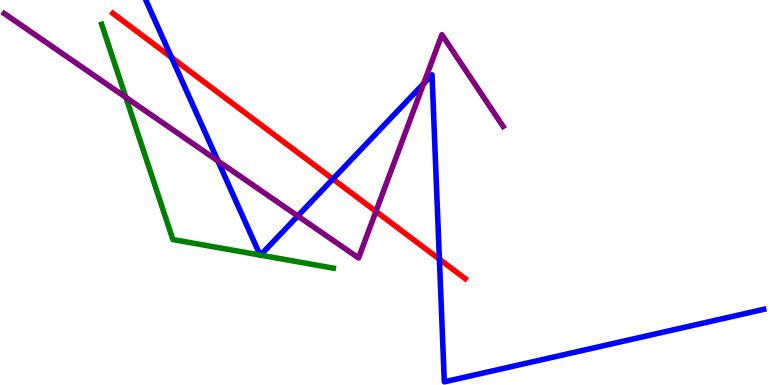[{'lines': ['blue', 'red'], 'intersections': [{'x': 2.21, 'y': 8.51}, {'x': 4.3, 'y': 5.35}, {'x': 5.67, 'y': 3.27}]}, {'lines': ['green', 'red'], 'intersections': []}, {'lines': ['purple', 'red'], 'intersections': [{'x': 4.85, 'y': 4.51}]}, {'lines': ['blue', 'green'], 'intersections': [{'x': 3.36, 'y': 3.37}, {'x': 3.36, 'y': 3.37}]}, {'lines': ['blue', 'purple'], 'intersections': [{'x': 2.81, 'y': 5.82}, {'x': 3.84, 'y': 4.39}, {'x': 5.47, 'y': 7.83}]}, {'lines': ['green', 'purple'], 'intersections': [{'x': 1.62, 'y': 7.47}]}]